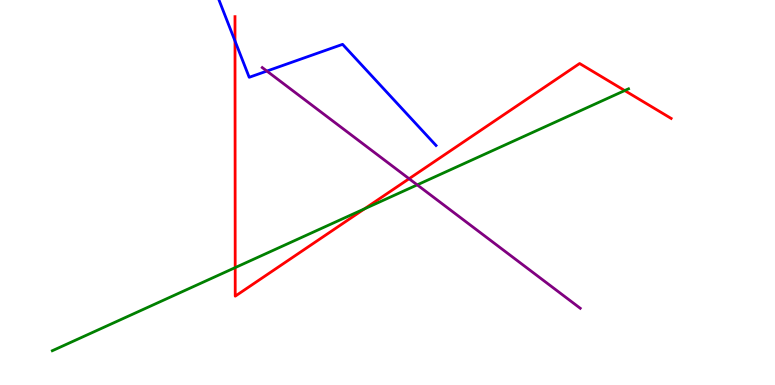[{'lines': ['blue', 'red'], 'intersections': [{'x': 3.03, 'y': 8.94}]}, {'lines': ['green', 'red'], 'intersections': [{'x': 3.03, 'y': 3.05}, {'x': 4.7, 'y': 4.58}, {'x': 8.06, 'y': 7.65}]}, {'lines': ['purple', 'red'], 'intersections': [{'x': 5.28, 'y': 5.36}]}, {'lines': ['blue', 'green'], 'intersections': []}, {'lines': ['blue', 'purple'], 'intersections': [{'x': 3.44, 'y': 8.15}]}, {'lines': ['green', 'purple'], 'intersections': [{'x': 5.38, 'y': 5.2}]}]